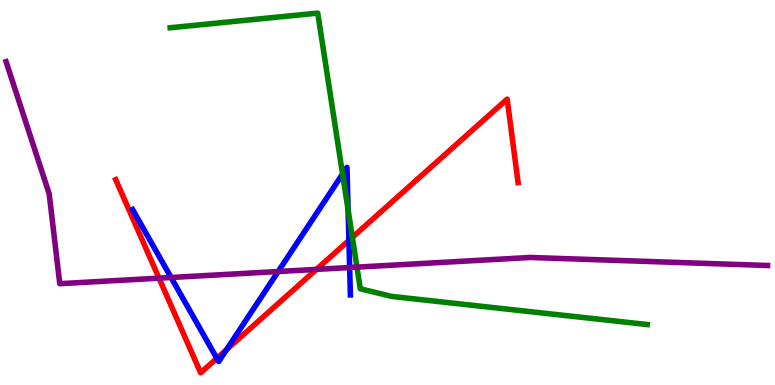[{'lines': ['blue', 'red'], 'intersections': [{'x': 2.8, 'y': 0.693}, {'x': 2.92, 'y': 0.917}, {'x': 4.5, 'y': 3.76}]}, {'lines': ['green', 'red'], 'intersections': [{'x': 4.55, 'y': 3.84}]}, {'lines': ['purple', 'red'], 'intersections': [{'x': 2.05, 'y': 2.78}, {'x': 4.08, 'y': 3.0}]}, {'lines': ['blue', 'green'], 'intersections': [{'x': 4.42, 'y': 5.48}, {'x': 4.49, 'y': 4.55}]}, {'lines': ['blue', 'purple'], 'intersections': [{'x': 2.21, 'y': 2.79}, {'x': 3.59, 'y': 2.95}, {'x': 4.51, 'y': 3.05}]}, {'lines': ['green', 'purple'], 'intersections': [{'x': 4.61, 'y': 3.06}]}]